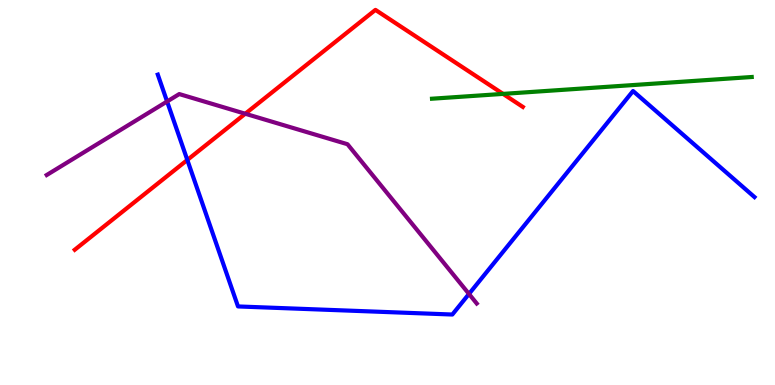[{'lines': ['blue', 'red'], 'intersections': [{'x': 2.42, 'y': 5.85}]}, {'lines': ['green', 'red'], 'intersections': [{'x': 6.49, 'y': 7.56}]}, {'lines': ['purple', 'red'], 'intersections': [{'x': 3.16, 'y': 7.05}]}, {'lines': ['blue', 'green'], 'intersections': []}, {'lines': ['blue', 'purple'], 'intersections': [{'x': 2.16, 'y': 7.36}, {'x': 6.05, 'y': 2.37}]}, {'lines': ['green', 'purple'], 'intersections': []}]